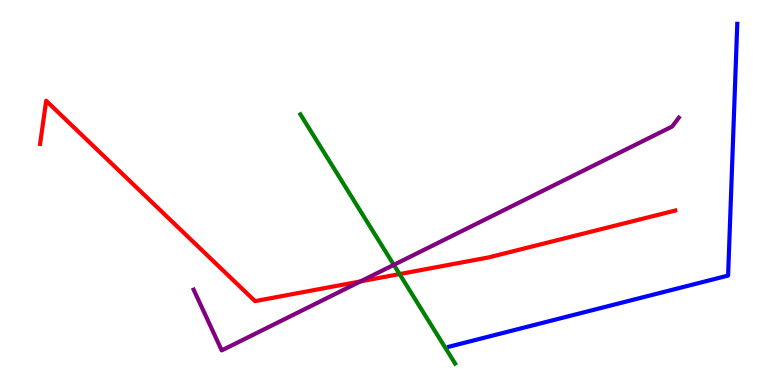[{'lines': ['blue', 'red'], 'intersections': []}, {'lines': ['green', 'red'], 'intersections': [{'x': 5.16, 'y': 2.88}]}, {'lines': ['purple', 'red'], 'intersections': [{'x': 4.65, 'y': 2.69}]}, {'lines': ['blue', 'green'], 'intersections': []}, {'lines': ['blue', 'purple'], 'intersections': []}, {'lines': ['green', 'purple'], 'intersections': [{'x': 5.08, 'y': 3.12}]}]